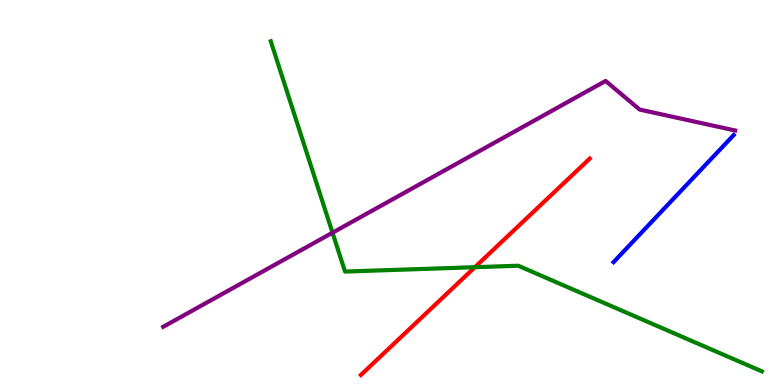[{'lines': ['blue', 'red'], 'intersections': []}, {'lines': ['green', 'red'], 'intersections': [{'x': 6.13, 'y': 3.06}]}, {'lines': ['purple', 'red'], 'intersections': []}, {'lines': ['blue', 'green'], 'intersections': []}, {'lines': ['blue', 'purple'], 'intersections': []}, {'lines': ['green', 'purple'], 'intersections': [{'x': 4.29, 'y': 3.96}]}]